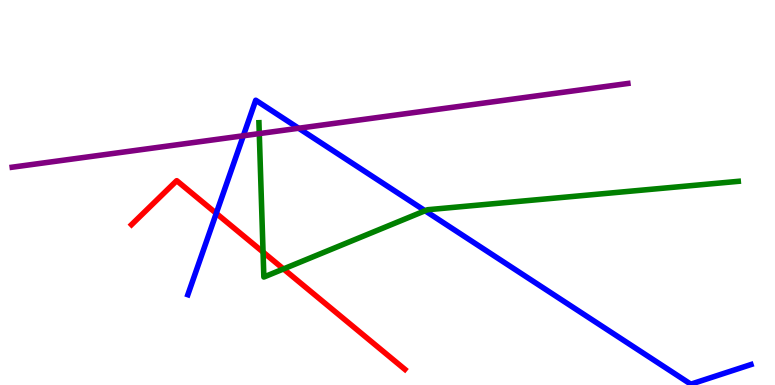[{'lines': ['blue', 'red'], 'intersections': [{'x': 2.79, 'y': 4.46}]}, {'lines': ['green', 'red'], 'intersections': [{'x': 3.39, 'y': 3.45}, {'x': 3.66, 'y': 3.01}]}, {'lines': ['purple', 'red'], 'intersections': []}, {'lines': ['blue', 'green'], 'intersections': [{'x': 5.48, 'y': 4.53}]}, {'lines': ['blue', 'purple'], 'intersections': [{'x': 3.14, 'y': 6.47}, {'x': 3.85, 'y': 6.67}]}, {'lines': ['green', 'purple'], 'intersections': [{'x': 3.35, 'y': 6.53}]}]